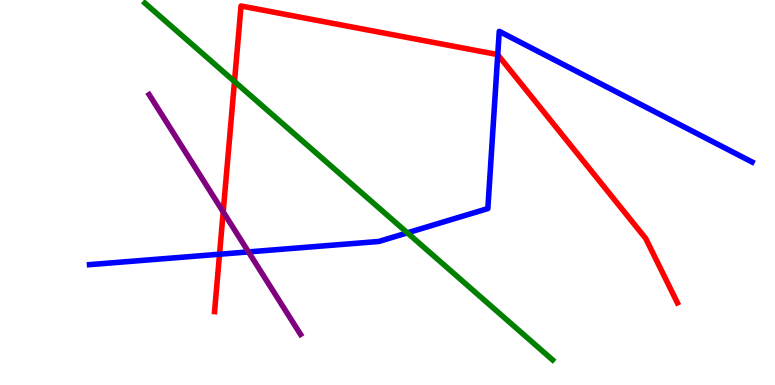[{'lines': ['blue', 'red'], 'intersections': [{'x': 2.83, 'y': 3.4}, {'x': 6.42, 'y': 8.58}]}, {'lines': ['green', 'red'], 'intersections': [{'x': 3.03, 'y': 7.88}]}, {'lines': ['purple', 'red'], 'intersections': [{'x': 2.88, 'y': 4.5}]}, {'lines': ['blue', 'green'], 'intersections': [{'x': 5.26, 'y': 3.95}]}, {'lines': ['blue', 'purple'], 'intersections': [{'x': 3.21, 'y': 3.46}]}, {'lines': ['green', 'purple'], 'intersections': []}]